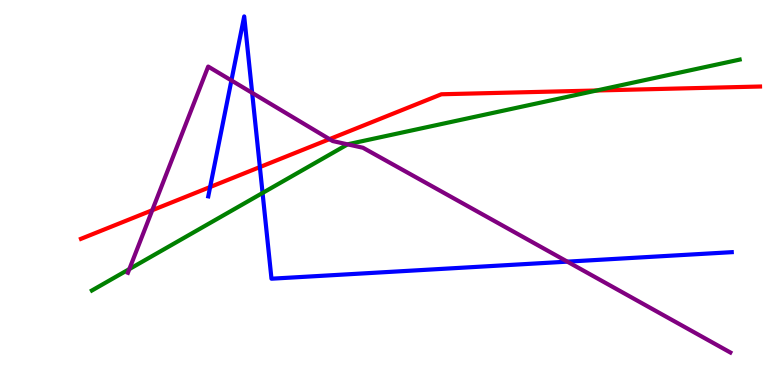[{'lines': ['blue', 'red'], 'intersections': [{'x': 2.71, 'y': 5.14}, {'x': 3.35, 'y': 5.66}]}, {'lines': ['green', 'red'], 'intersections': [{'x': 7.7, 'y': 7.65}]}, {'lines': ['purple', 'red'], 'intersections': [{'x': 1.96, 'y': 4.54}, {'x': 4.25, 'y': 6.39}]}, {'lines': ['blue', 'green'], 'intersections': [{'x': 3.39, 'y': 4.99}]}, {'lines': ['blue', 'purple'], 'intersections': [{'x': 2.99, 'y': 7.91}, {'x': 3.25, 'y': 7.59}, {'x': 7.32, 'y': 3.2}]}, {'lines': ['green', 'purple'], 'intersections': [{'x': 1.67, 'y': 3.01}, {'x': 4.49, 'y': 6.25}]}]